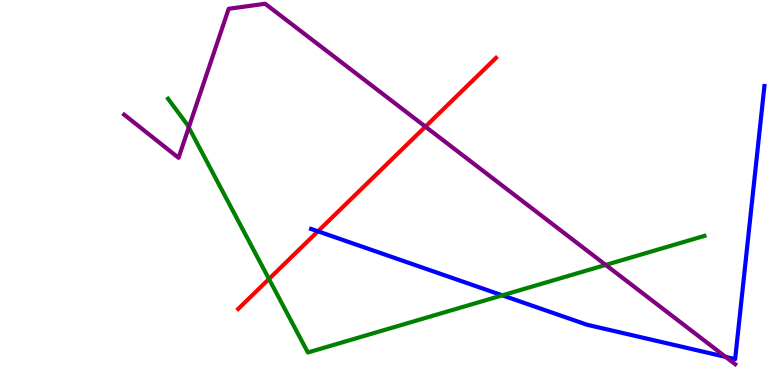[{'lines': ['blue', 'red'], 'intersections': [{'x': 4.1, 'y': 3.99}]}, {'lines': ['green', 'red'], 'intersections': [{'x': 3.47, 'y': 2.75}]}, {'lines': ['purple', 'red'], 'intersections': [{'x': 5.49, 'y': 6.71}]}, {'lines': ['blue', 'green'], 'intersections': [{'x': 6.48, 'y': 2.33}]}, {'lines': ['blue', 'purple'], 'intersections': [{'x': 9.36, 'y': 0.73}]}, {'lines': ['green', 'purple'], 'intersections': [{'x': 2.44, 'y': 6.69}, {'x': 7.82, 'y': 3.12}]}]